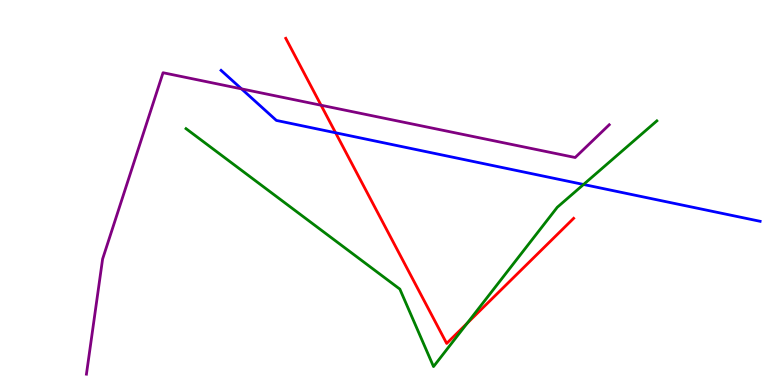[{'lines': ['blue', 'red'], 'intersections': [{'x': 4.33, 'y': 6.55}]}, {'lines': ['green', 'red'], 'intersections': [{'x': 6.03, 'y': 1.61}]}, {'lines': ['purple', 'red'], 'intersections': [{'x': 4.14, 'y': 7.27}]}, {'lines': ['blue', 'green'], 'intersections': [{'x': 7.53, 'y': 5.21}]}, {'lines': ['blue', 'purple'], 'intersections': [{'x': 3.12, 'y': 7.69}]}, {'lines': ['green', 'purple'], 'intersections': []}]